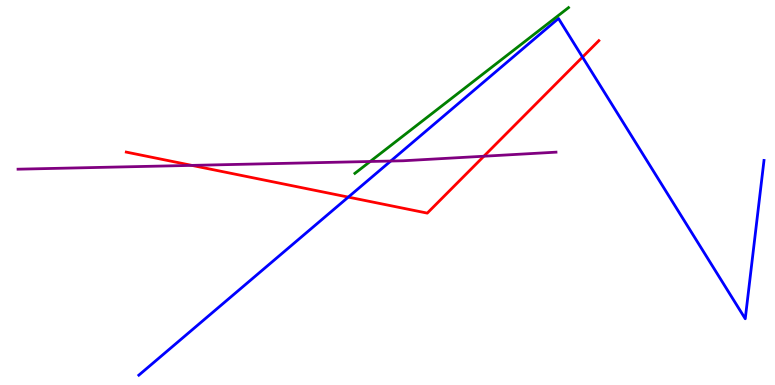[{'lines': ['blue', 'red'], 'intersections': [{'x': 4.49, 'y': 4.88}, {'x': 7.52, 'y': 8.52}]}, {'lines': ['green', 'red'], 'intersections': []}, {'lines': ['purple', 'red'], 'intersections': [{'x': 2.48, 'y': 5.7}, {'x': 6.24, 'y': 5.94}]}, {'lines': ['blue', 'green'], 'intersections': []}, {'lines': ['blue', 'purple'], 'intersections': [{'x': 5.04, 'y': 5.82}]}, {'lines': ['green', 'purple'], 'intersections': [{'x': 4.78, 'y': 5.81}]}]